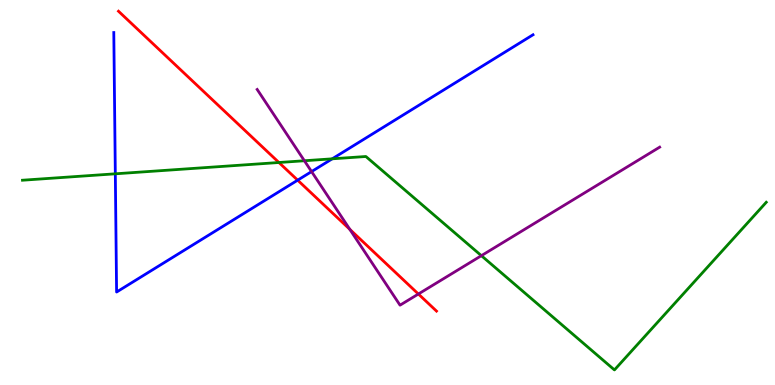[{'lines': ['blue', 'red'], 'intersections': [{'x': 3.84, 'y': 5.32}]}, {'lines': ['green', 'red'], 'intersections': [{'x': 3.6, 'y': 5.78}]}, {'lines': ['purple', 'red'], 'intersections': [{'x': 4.51, 'y': 4.04}, {'x': 5.4, 'y': 2.36}]}, {'lines': ['blue', 'green'], 'intersections': [{'x': 1.49, 'y': 5.49}, {'x': 4.29, 'y': 5.87}]}, {'lines': ['blue', 'purple'], 'intersections': [{'x': 4.02, 'y': 5.54}]}, {'lines': ['green', 'purple'], 'intersections': [{'x': 3.93, 'y': 5.82}, {'x': 6.21, 'y': 3.36}]}]